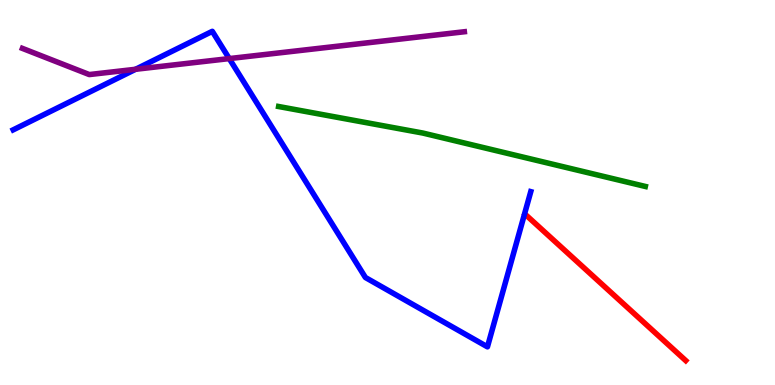[{'lines': ['blue', 'red'], 'intersections': []}, {'lines': ['green', 'red'], 'intersections': []}, {'lines': ['purple', 'red'], 'intersections': []}, {'lines': ['blue', 'green'], 'intersections': []}, {'lines': ['blue', 'purple'], 'intersections': [{'x': 1.75, 'y': 8.2}, {'x': 2.96, 'y': 8.48}]}, {'lines': ['green', 'purple'], 'intersections': []}]